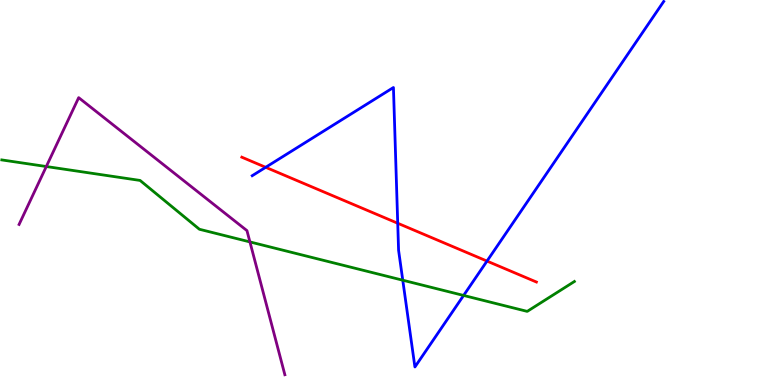[{'lines': ['blue', 'red'], 'intersections': [{'x': 3.43, 'y': 5.65}, {'x': 5.13, 'y': 4.2}, {'x': 6.28, 'y': 3.22}]}, {'lines': ['green', 'red'], 'intersections': []}, {'lines': ['purple', 'red'], 'intersections': []}, {'lines': ['blue', 'green'], 'intersections': [{'x': 5.2, 'y': 2.72}, {'x': 5.98, 'y': 2.33}]}, {'lines': ['blue', 'purple'], 'intersections': []}, {'lines': ['green', 'purple'], 'intersections': [{'x': 0.597, 'y': 5.67}, {'x': 3.22, 'y': 3.72}]}]